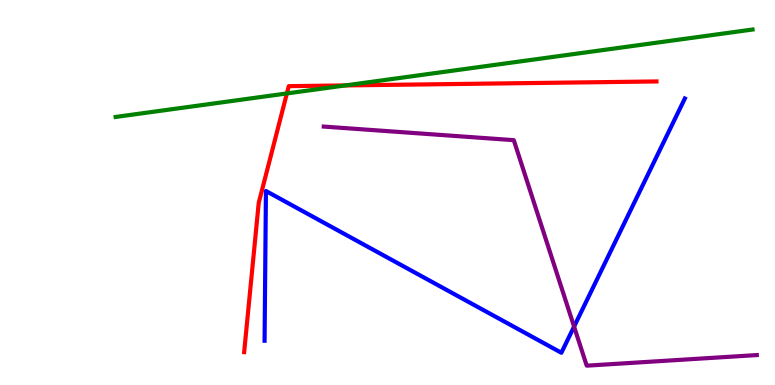[{'lines': ['blue', 'red'], 'intersections': []}, {'lines': ['green', 'red'], 'intersections': [{'x': 3.7, 'y': 7.57}, {'x': 4.46, 'y': 7.78}]}, {'lines': ['purple', 'red'], 'intersections': []}, {'lines': ['blue', 'green'], 'intersections': []}, {'lines': ['blue', 'purple'], 'intersections': [{'x': 7.41, 'y': 1.52}]}, {'lines': ['green', 'purple'], 'intersections': []}]